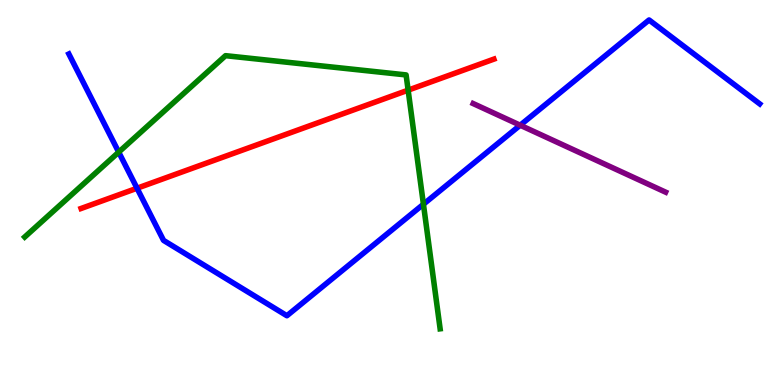[{'lines': ['blue', 'red'], 'intersections': [{'x': 1.77, 'y': 5.11}]}, {'lines': ['green', 'red'], 'intersections': [{'x': 5.27, 'y': 7.66}]}, {'lines': ['purple', 'red'], 'intersections': []}, {'lines': ['blue', 'green'], 'intersections': [{'x': 1.53, 'y': 6.05}, {'x': 5.46, 'y': 4.7}]}, {'lines': ['blue', 'purple'], 'intersections': [{'x': 6.71, 'y': 6.75}]}, {'lines': ['green', 'purple'], 'intersections': []}]